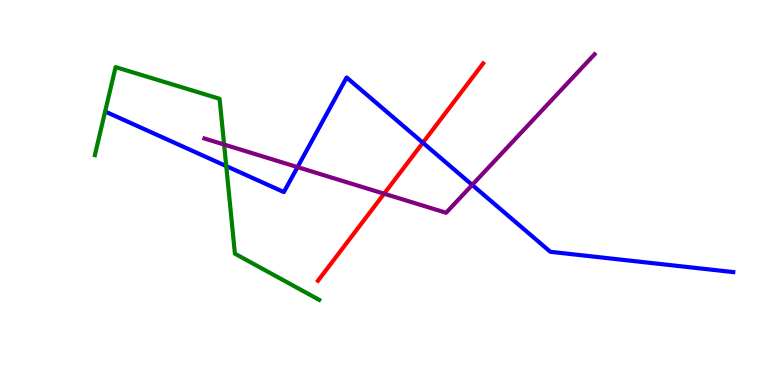[{'lines': ['blue', 'red'], 'intersections': [{'x': 5.46, 'y': 6.29}]}, {'lines': ['green', 'red'], 'intersections': []}, {'lines': ['purple', 'red'], 'intersections': [{'x': 4.96, 'y': 4.97}]}, {'lines': ['blue', 'green'], 'intersections': [{'x': 2.92, 'y': 5.69}]}, {'lines': ['blue', 'purple'], 'intersections': [{'x': 3.84, 'y': 5.66}, {'x': 6.09, 'y': 5.2}]}, {'lines': ['green', 'purple'], 'intersections': [{'x': 2.89, 'y': 6.25}]}]